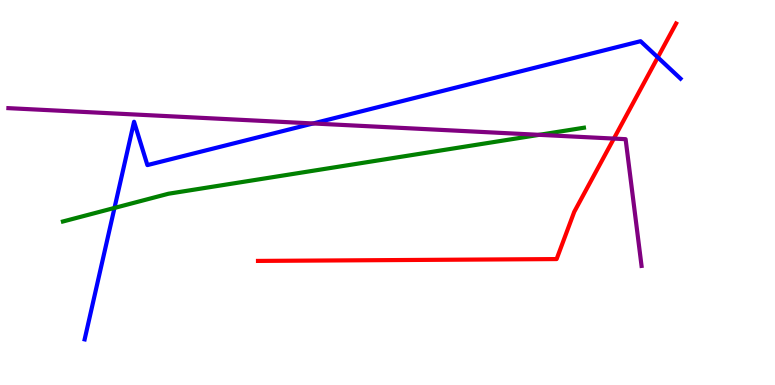[{'lines': ['blue', 'red'], 'intersections': [{'x': 8.49, 'y': 8.51}]}, {'lines': ['green', 'red'], 'intersections': []}, {'lines': ['purple', 'red'], 'intersections': [{'x': 7.92, 'y': 6.4}]}, {'lines': ['blue', 'green'], 'intersections': [{'x': 1.48, 'y': 4.6}]}, {'lines': ['blue', 'purple'], 'intersections': [{'x': 4.04, 'y': 6.79}]}, {'lines': ['green', 'purple'], 'intersections': [{'x': 6.96, 'y': 6.5}]}]